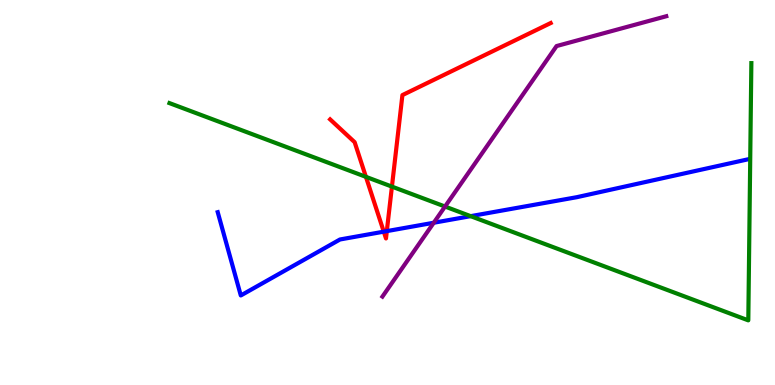[{'lines': ['blue', 'red'], 'intersections': [{'x': 4.95, 'y': 3.98}, {'x': 4.99, 'y': 4.0}]}, {'lines': ['green', 'red'], 'intersections': [{'x': 4.72, 'y': 5.41}, {'x': 5.06, 'y': 5.15}]}, {'lines': ['purple', 'red'], 'intersections': []}, {'lines': ['blue', 'green'], 'intersections': [{'x': 6.07, 'y': 4.39}]}, {'lines': ['blue', 'purple'], 'intersections': [{'x': 5.6, 'y': 4.21}]}, {'lines': ['green', 'purple'], 'intersections': [{'x': 5.74, 'y': 4.64}]}]